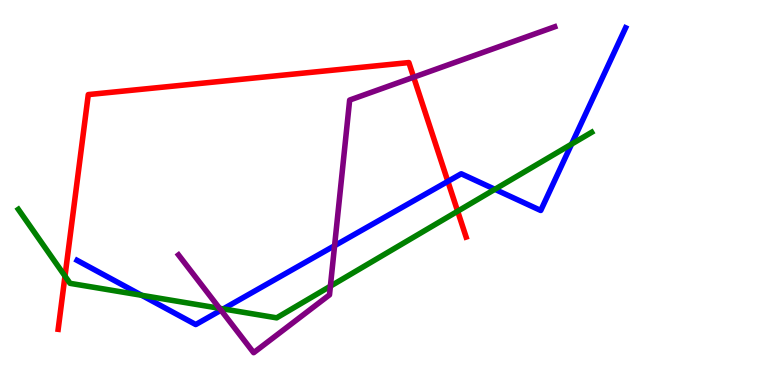[{'lines': ['blue', 'red'], 'intersections': [{'x': 5.78, 'y': 5.29}]}, {'lines': ['green', 'red'], 'intersections': [{'x': 0.839, 'y': 2.83}, {'x': 5.91, 'y': 4.51}]}, {'lines': ['purple', 'red'], 'intersections': [{'x': 5.34, 'y': 8.0}]}, {'lines': ['blue', 'green'], 'intersections': [{'x': 1.83, 'y': 2.33}, {'x': 2.88, 'y': 1.98}, {'x': 6.39, 'y': 5.08}, {'x': 7.38, 'y': 6.26}]}, {'lines': ['blue', 'purple'], 'intersections': [{'x': 2.85, 'y': 1.94}, {'x': 4.32, 'y': 3.62}]}, {'lines': ['green', 'purple'], 'intersections': [{'x': 2.83, 'y': 1.99}, {'x': 4.26, 'y': 2.57}]}]